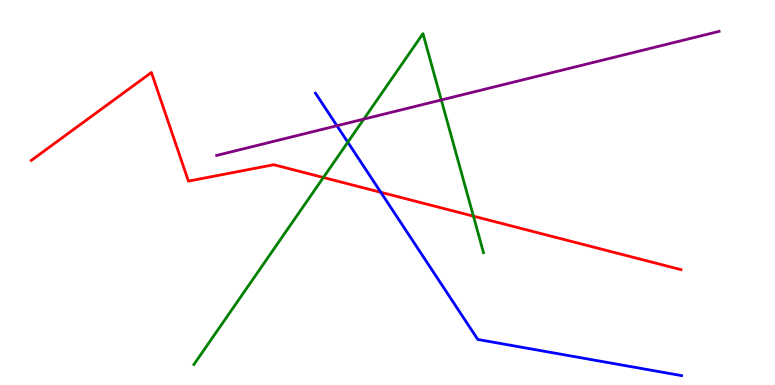[{'lines': ['blue', 'red'], 'intersections': [{'x': 4.91, 'y': 5.01}]}, {'lines': ['green', 'red'], 'intersections': [{'x': 4.17, 'y': 5.39}, {'x': 6.11, 'y': 4.39}]}, {'lines': ['purple', 'red'], 'intersections': []}, {'lines': ['blue', 'green'], 'intersections': [{'x': 4.49, 'y': 6.31}]}, {'lines': ['blue', 'purple'], 'intersections': [{'x': 4.35, 'y': 6.73}]}, {'lines': ['green', 'purple'], 'intersections': [{'x': 4.69, 'y': 6.91}, {'x': 5.69, 'y': 7.4}]}]